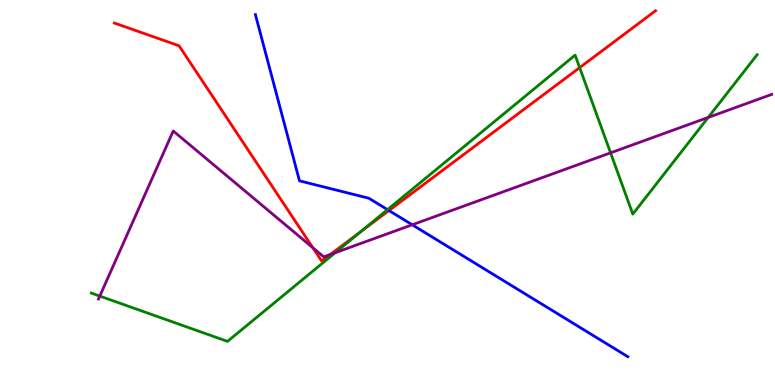[{'lines': ['blue', 'red'], 'intersections': [{'x': 5.02, 'y': 4.53}]}, {'lines': ['green', 'red'], 'intersections': [{'x': 4.65, 'y': 3.98}, {'x': 7.48, 'y': 8.24}]}, {'lines': ['purple', 'red'], 'intersections': [{'x': 4.04, 'y': 3.56}, {'x': 4.26, 'y': 3.39}]}, {'lines': ['blue', 'green'], 'intersections': [{'x': 5.0, 'y': 4.55}]}, {'lines': ['blue', 'purple'], 'intersections': [{'x': 5.32, 'y': 4.16}]}, {'lines': ['green', 'purple'], 'intersections': [{'x': 1.29, 'y': 2.31}, {'x': 4.32, 'y': 3.44}, {'x': 7.88, 'y': 6.03}, {'x': 9.14, 'y': 6.95}]}]